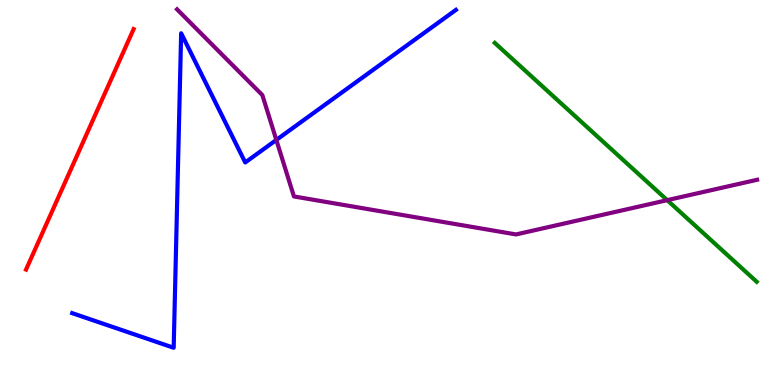[{'lines': ['blue', 'red'], 'intersections': []}, {'lines': ['green', 'red'], 'intersections': []}, {'lines': ['purple', 'red'], 'intersections': []}, {'lines': ['blue', 'green'], 'intersections': []}, {'lines': ['blue', 'purple'], 'intersections': [{'x': 3.57, 'y': 6.37}]}, {'lines': ['green', 'purple'], 'intersections': [{'x': 8.61, 'y': 4.8}]}]